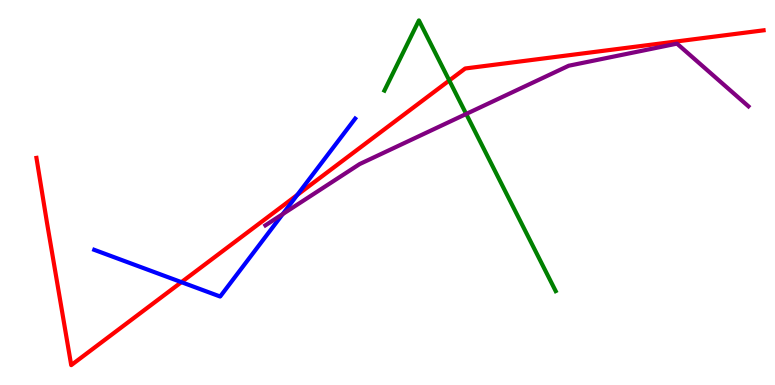[{'lines': ['blue', 'red'], 'intersections': [{'x': 2.34, 'y': 2.67}, {'x': 3.84, 'y': 4.94}]}, {'lines': ['green', 'red'], 'intersections': [{'x': 5.8, 'y': 7.91}]}, {'lines': ['purple', 'red'], 'intersections': []}, {'lines': ['blue', 'green'], 'intersections': []}, {'lines': ['blue', 'purple'], 'intersections': [{'x': 3.65, 'y': 4.44}]}, {'lines': ['green', 'purple'], 'intersections': [{'x': 6.02, 'y': 7.04}]}]